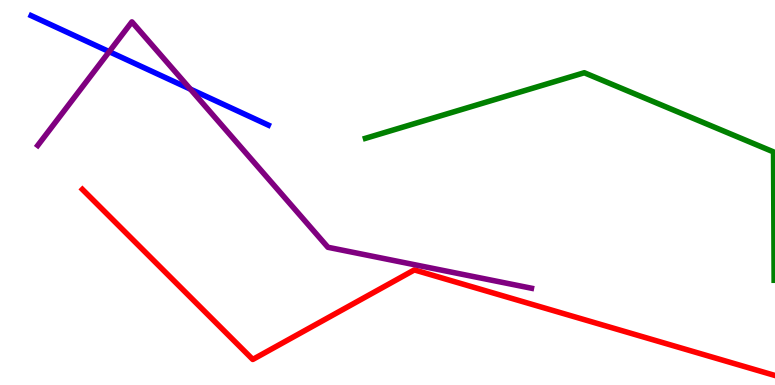[{'lines': ['blue', 'red'], 'intersections': []}, {'lines': ['green', 'red'], 'intersections': []}, {'lines': ['purple', 'red'], 'intersections': []}, {'lines': ['blue', 'green'], 'intersections': []}, {'lines': ['blue', 'purple'], 'intersections': [{'x': 1.41, 'y': 8.66}, {'x': 2.46, 'y': 7.69}]}, {'lines': ['green', 'purple'], 'intersections': []}]